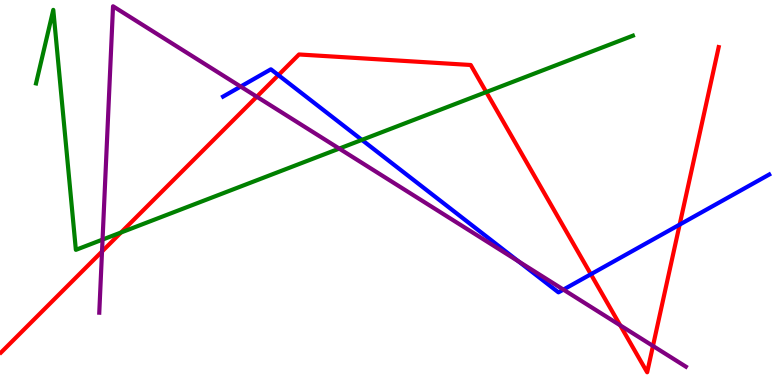[{'lines': ['blue', 'red'], 'intersections': [{'x': 3.59, 'y': 8.05}, {'x': 7.62, 'y': 2.88}, {'x': 8.77, 'y': 4.17}]}, {'lines': ['green', 'red'], 'intersections': [{'x': 1.56, 'y': 3.96}, {'x': 6.27, 'y': 7.61}]}, {'lines': ['purple', 'red'], 'intersections': [{'x': 1.32, 'y': 3.47}, {'x': 3.31, 'y': 7.49}, {'x': 8.0, 'y': 1.55}, {'x': 8.43, 'y': 1.01}]}, {'lines': ['blue', 'green'], 'intersections': [{'x': 4.67, 'y': 6.37}]}, {'lines': ['blue', 'purple'], 'intersections': [{'x': 3.11, 'y': 7.75}, {'x': 6.69, 'y': 3.21}, {'x': 7.27, 'y': 2.48}]}, {'lines': ['green', 'purple'], 'intersections': [{'x': 1.32, 'y': 3.78}, {'x': 4.38, 'y': 6.14}]}]